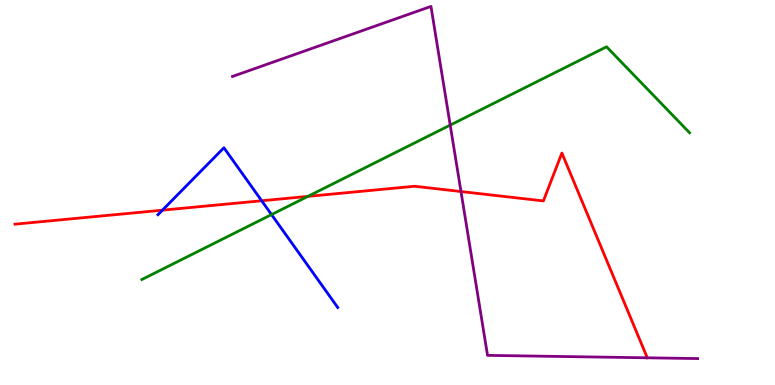[{'lines': ['blue', 'red'], 'intersections': [{'x': 2.1, 'y': 4.54}, {'x': 3.38, 'y': 4.79}]}, {'lines': ['green', 'red'], 'intersections': [{'x': 3.97, 'y': 4.9}]}, {'lines': ['purple', 'red'], 'intersections': [{'x': 5.95, 'y': 5.03}]}, {'lines': ['blue', 'green'], 'intersections': [{'x': 3.5, 'y': 4.43}]}, {'lines': ['blue', 'purple'], 'intersections': []}, {'lines': ['green', 'purple'], 'intersections': [{'x': 5.81, 'y': 6.75}]}]